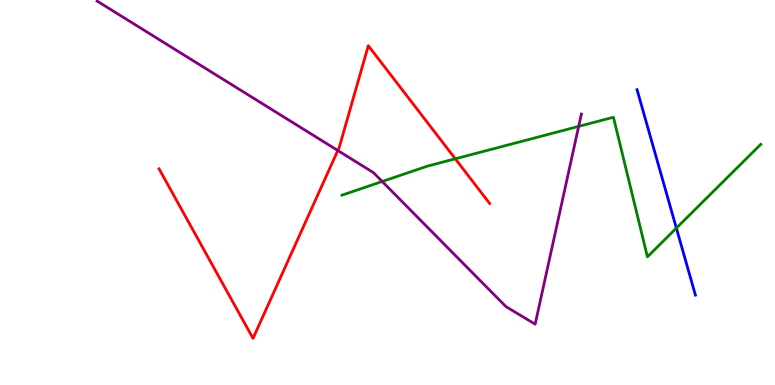[{'lines': ['blue', 'red'], 'intersections': []}, {'lines': ['green', 'red'], 'intersections': [{'x': 5.87, 'y': 5.88}]}, {'lines': ['purple', 'red'], 'intersections': [{'x': 4.36, 'y': 6.09}]}, {'lines': ['blue', 'green'], 'intersections': [{'x': 8.73, 'y': 4.08}]}, {'lines': ['blue', 'purple'], 'intersections': []}, {'lines': ['green', 'purple'], 'intersections': [{'x': 4.93, 'y': 5.29}, {'x': 7.47, 'y': 6.72}]}]